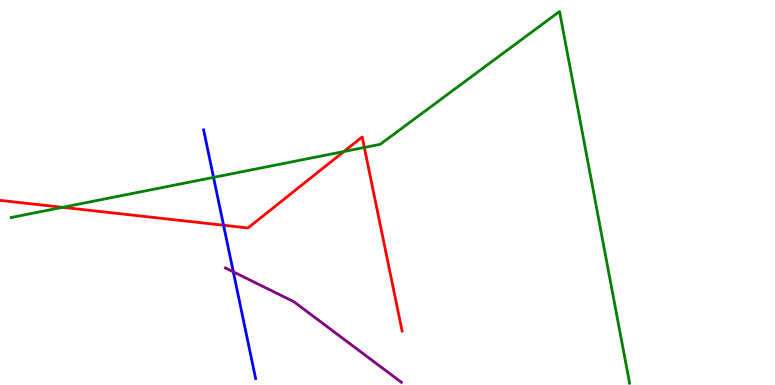[{'lines': ['blue', 'red'], 'intersections': [{'x': 2.88, 'y': 4.15}]}, {'lines': ['green', 'red'], 'intersections': [{'x': 0.807, 'y': 4.61}, {'x': 4.44, 'y': 6.06}, {'x': 4.7, 'y': 6.17}]}, {'lines': ['purple', 'red'], 'intersections': []}, {'lines': ['blue', 'green'], 'intersections': [{'x': 2.76, 'y': 5.39}]}, {'lines': ['blue', 'purple'], 'intersections': [{'x': 3.01, 'y': 2.94}]}, {'lines': ['green', 'purple'], 'intersections': []}]